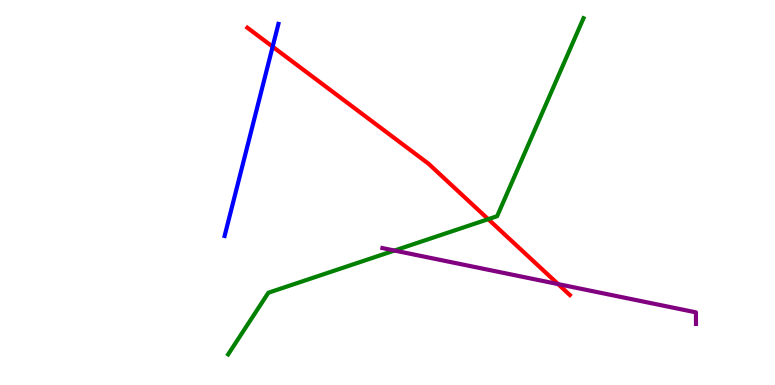[{'lines': ['blue', 'red'], 'intersections': [{'x': 3.52, 'y': 8.79}]}, {'lines': ['green', 'red'], 'intersections': [{'x': 6.3, 'y': 4.31}]}, {'lines': ['purple', 'red'], 'intersections': [{'x': 7.2, 'y': 2.62}]}, {'lines': ['blue', 'green'], 'intersections': []}, {'lines': ['blue', 'purple'], 'intersections': []}, {'lines': ['green', 'purple'], 'intersections': [{'x': 5.09, 'y': 3.49}]}]